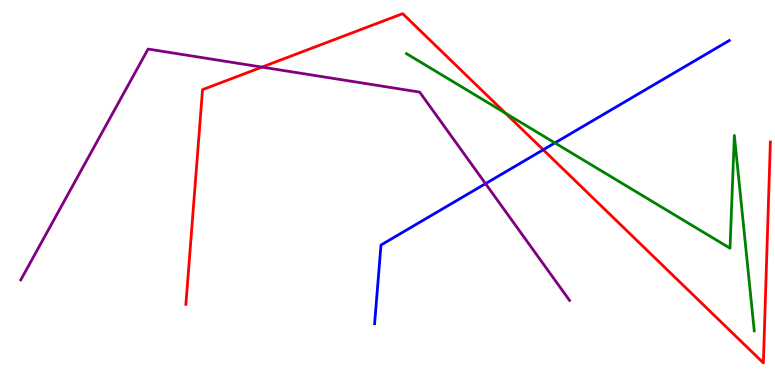[{'lines': ['blue', 'red'], 'intersections': [{'x': 7.01, 'y': 6.11}]}, {'lines': ['green', 'red'], 'intersections': [{'x': 6.52, 'y': 7.06}]}, {'lines': ['purple', 'red'], 'intersections': [{'x': 3.38, 'y': 8.26}]}, {'lines': ['blue', 'green'], 'intersections': [{'x': 7.16, 'y': 6.29}]}, {'lines': ['blue', 'purple'], 'intersections': [{'x': 6.26, 'y': 5.23}]}, {'lines': ['green', 'purple'], 'intersections': []}]